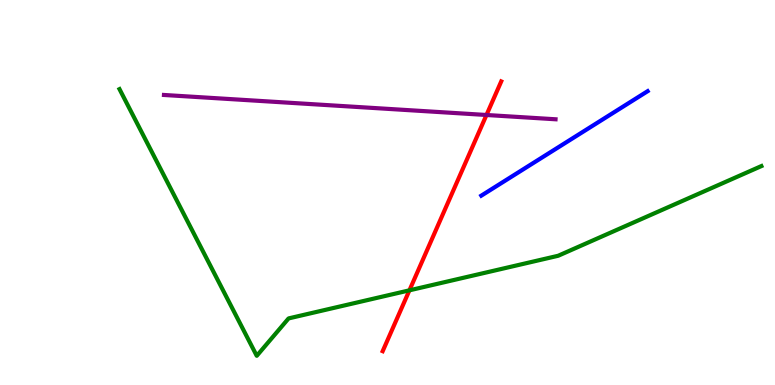[{'lines': ['blue', 'red'], 'intersections': []}, {'lines': ['green', 'red'], 'intersections': [{'x': 5.28, 'y': 2.46}]}, {'lines': ['purple', 'red'], 'intersections': [{'x': 6.28, 'y': 7.01}]}, {'lines': ['blue', 'green'], 'intersections': []}, {'lines': ['blue', 'purple'], 'intersections': []}, {'lines': ['green', 'purple'], 'intersections': []}]